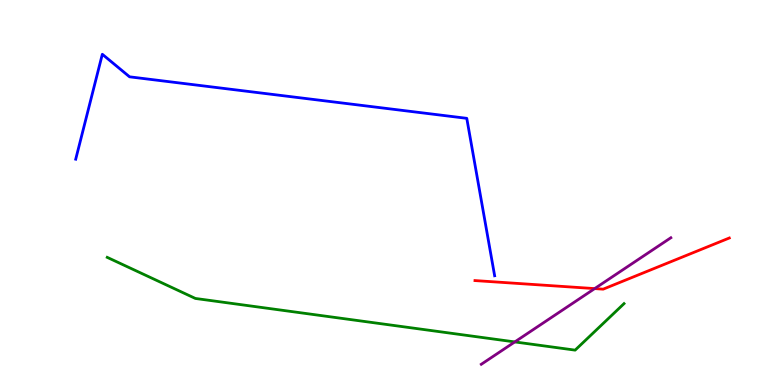[{'lines': ['blue', 'red'], 'intersections': []}, {'lines': ['green', 'red'], 'intersections': []}, {'lines': ['purple', 'red'], 'intersections': [{'x': 7.67, 'y': 2.5}]}, {'lines': ['blue', 'green'], 'intersections': []}, {'lines': ['blue', 'purple'], 'intersections': []}, {'lines': ['green', 'purple'], 'intersections': [{'x': 6.64, 'y': 1.12}]}]